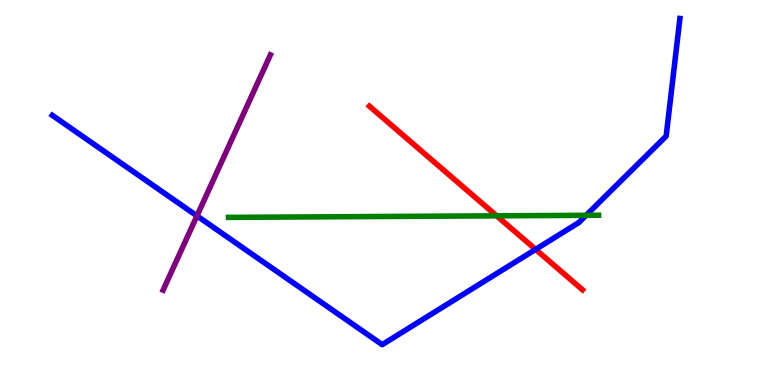[{'lines': ['blue', 'red'], 'intersections': [{'x': 6.91, 'y': 3.52}]}, {'lines': ['green', 'red'], 'intersections': [{'x': 6.41, 'y': 4.39}]}, {'lines': ['purple', 'red'], 'intersections': []}, {'lines': ['blue', 'green'], 'intersections': [{'x': 7.56, 'y': 4.41}]}, {'lines': ['blue', 'purple'], 'intersections': [{'x': 2.54, 'y': 4.39}]}, {'lines': ['green', 'purple'], 'intersections': []}]